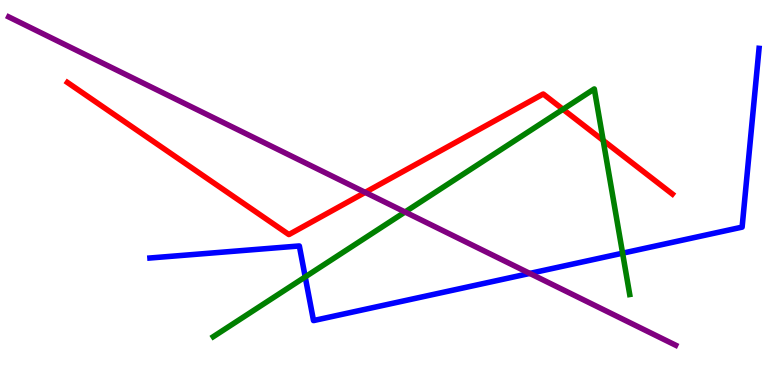[{'lines': ['blue', 'red'], 'intersections': []}, {'lines': ['green', 'red'], 'intersections': [{'x': 7.26, 'y': 7.16}, {'x': 7.78, 'y': 6.35}]}, {'lines': ['purple', 'red'], 'intersections': [{'x': 4.71, 'y': 5.0}]}, {'lines': ['blue', 'green'], 'intersections': [{'x': 3.94, 'y': 2.81}, {'x': 8.03, 'y': 3.42}]}, {'lines': ['blue', 'purple'], 'intersections': [{'x': 6.84, 'y': 2.9}]}, {'lines': ['green', 'purple'], 'intersections': [{'x': 5.23, 'y': 4.49}]}]